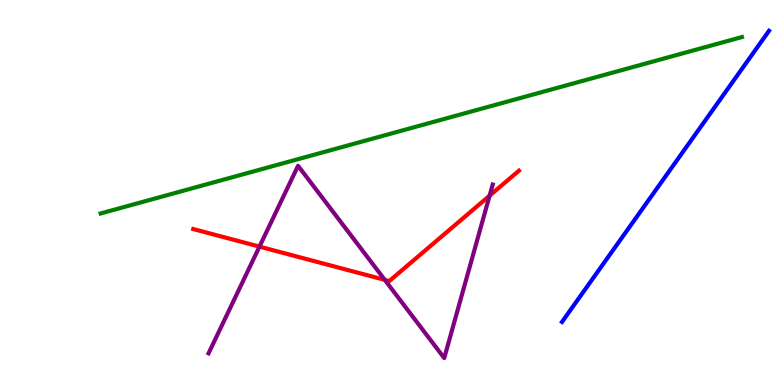[{'lines': ['blue', 'red'], 'intersections': []}, {'lines': ['green', 'red'], 'intersections': []}, {'lines': ['purple', 'red'], 'intersections': [{'x': 3.35, 'y': 3.59}, {'x': 4.96, 'y': 2.73}, {'x': 6.32, 'y': 4.92}]}, {'lines': ['blue', 'green'], 'intersections': []}, {'lines': ['blue', 'purple'], 'intersections': []}, {'lines': ['green', 'purple'], 'intersections': []}]